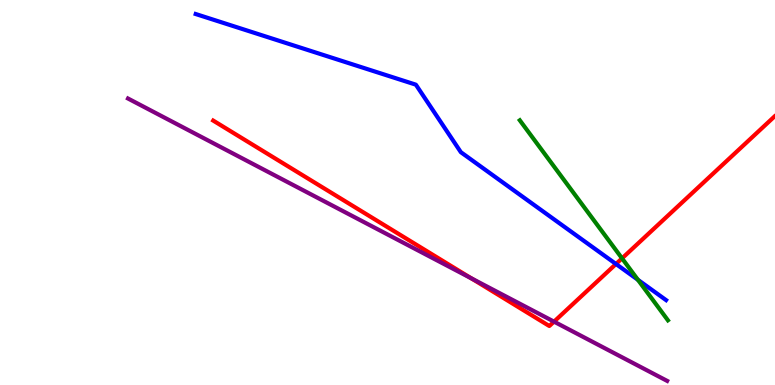[{'lines': ['blue', 'red'], 'intersections': [{'x': 7.95, 'y': 3.14}]}, {'lines': ['green', 'red'], 'intersections': [{'x': 8.03, 'y': 3.29}]}, {'lines': ['purple', 'red'], 'intersections': [{'x': 6.08, 'y': 2.77}, {'x': 7.15, 'y': 1.65}]}, {'lines': ['blue', 'green'], 'intersections': [{'x': 8.23, 'y': 2.73}]}, {'lines': ['blue', 'purple'], 'intersections': []}, {'lines': ['green', 'purple'], 'intersections': []}]